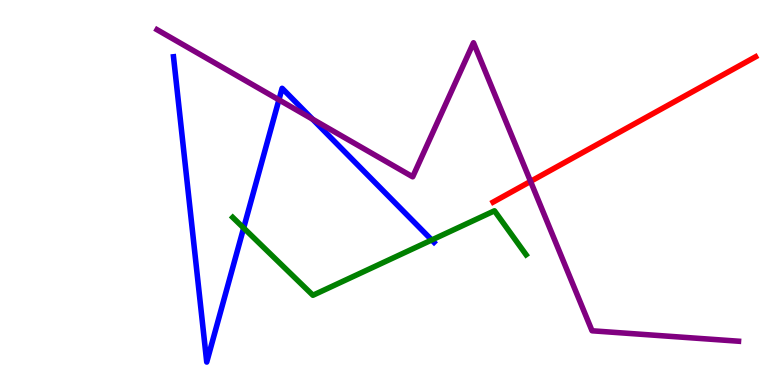[{'lines': ['blue', 'red'], 'intersections': []}, {'lines': ['green', 'red'], 'intersections': []}, {'lines': ['purple', 'red'], 'intersections': [{'x': 6.85, 'y': 5.29}]}, {'lines': ['blue', 'green'], 'intersections': [{'x': 3.14, 'y': 4.08}, {'x': 5.57, 'y': 3.77}]}, {'lines': ['blue', 'purple'], 'intersections': [{'x': 3.6, 'y': 7.41}, {'x': 4.03, 'y': 6.9}]}, {'lines': ['green', 'purple'], 'intersections': []}]